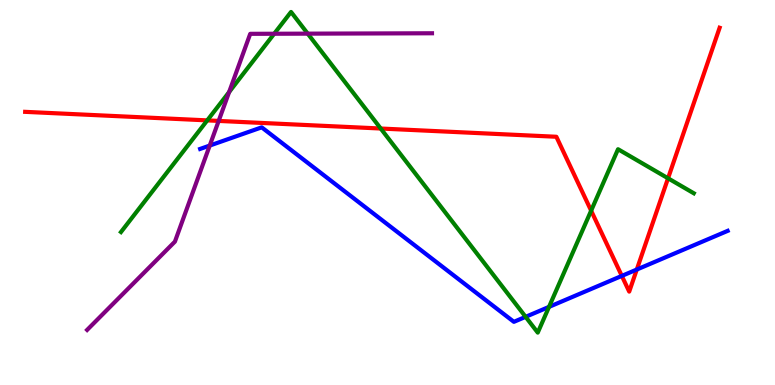[{'lines': ['blue', 'red'], 'intersections': [{'x': 8.02, 'y': 2.83}, {'x': 8.22, 'y': 3.0}]}, {'lines': ['green', 'red'], 'intersections': [{'x': 2.67, 'y': 6.87}, {'x': 4.91, 'y': 6.66}, {'x': 7.63, 'y': 4.53}, {'x': 8.62, 'y': 5.37}]}, {'lines': ['purple', 'red'], 'intersections': [{'x': 2.82, 'y': 6.86}]}, {'lines': ['blue', 'green'], 'intersections': [{'x': 6.78, 'y': 1.77}, {'x': 7.08, 'y': 2.03}]}, {'lines': ['blue', 'purple'], 'intersections': [{'x': 2.71, 'y': 6.22}]}, {'lines': ['green', 'purple'], 'intersections': [{'x': 2.96, 'y': 7.61}, {'x': 3.54, 'y': 9.12}, {'x': 3.97, 'y': 9.13}]}]